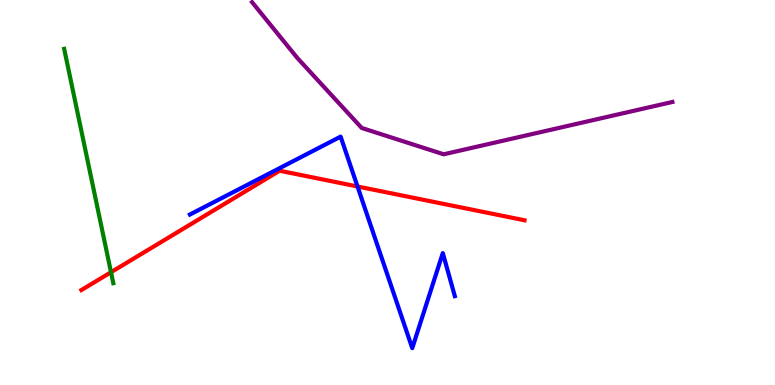[{'lines': ['blue', 'red'], 'intersections': [{'x': 4.61, 'y': 5.16}]}, {'lines': ['green', 'red'], 'intersections': [{'x': 1.43, 'y': 2.93}]}, {'lines': ['purple', 'red'], 'intersections': []}, {'lines': ['blue', 'green'], 'intersections': []}, {'lines': ['blue', 'purple'], 'intersections': []}, {'lines': ['green', 'purple'], 'intersections': []}]